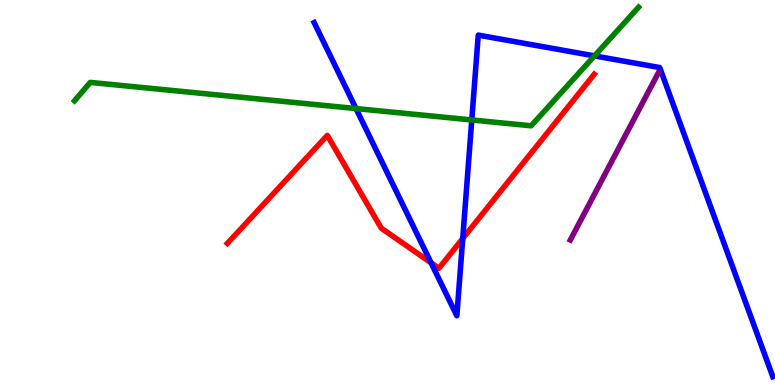[{'lines': ['blue', 'red'], 'intersections': [{'x': 5.56, 'y': 3.17}, {'x': 5.97, 'y': 3.81}]}, {'lines': ['green', 'red'], 'intersections': []}, {'lines': ['purple', 'red'], 'intersections': []}, {'lines': ['blue', 'green'], 'intersections': [{'x': 4.59, 'y': 7.18}, {'x': 6.09, 'y': 6.88}, {'x': 7.67, 'y': 8.55}]}, {'lines': ['blue', 'purple'], 'intersections': []}, {'lines': ['green', 'purple'], 'intersections': []}]